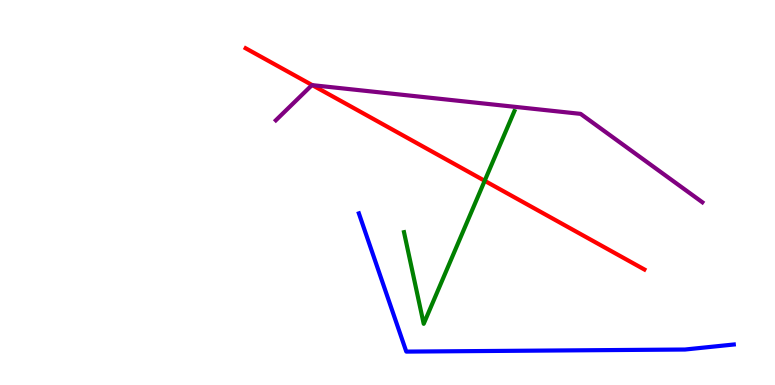[{'lines': ['blue', 'red'], 'intersections': []}, {'lines': ['green', 'red'], 'intersections': [{'x': 6.25, 'y': 5.3}]}, {'lines': ['purple', 'red'], 'intersections': [{'x': 4.03, 'y': 7.79}]}, {'lines': ['blue', 'green'], 'intersections': []}, {'lines': ['blue', 'purple'], 'intersections': []}, {'lines': ['green', 'purple'], 'intersections': []}]